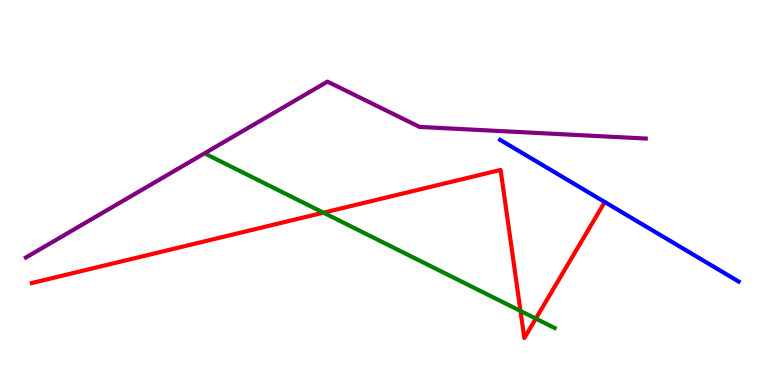[{'lines': ['blue', 'red'], 'intersections': []}, {'lines': ['green', 'red'], 'intersections': [{'x': 4.17, 'y': 4.48}, {'x': 6.72, 'y': 1.92}, {'x': 6.91, 'y': 1.72}]}, {'lines': ['purple', 'red'], 'intersections': []}, {'lines': ['blue', 'green'], 'intersections': []}, {'lines': ['blue', 'purple'], 'intersections': []}, {'lines': ['green', 'purple'], 'intersections': []}]